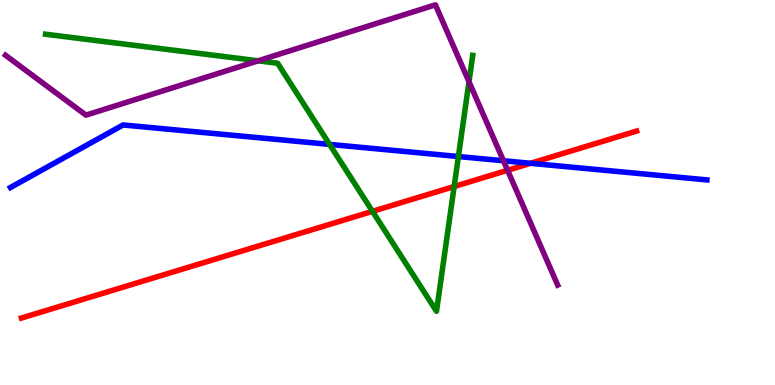[{'lines': ['blue', 'red'], 'intersections': [{'x': 6.85, 'y': 5.76}]}, {'lines': ['green', 'red'], 'intersections': [{'x': 4.81, 'y': 4.51}, {'x': 5.86, 'y': 5.16}]}, {'lines': ['purple', 'red'], 'intersections': [{'x': 6.55, 'y': 5.58}]}, {'lines': ['blue', 'green'], 'intersections': [{'x': 4.25, 'y': 6.25}, {'x': 5.91, 'y': 5.93}]}, {'lines': ['blue', 'purple'], 'intersections': [{'x': 6.5, 'y': 5.82}]}, {'lines': ['green', 'purple'], 'intersections': [{'x': 3.33, 'y': 8.42}, {'x': 6.05, 'y': 7.88}]}]